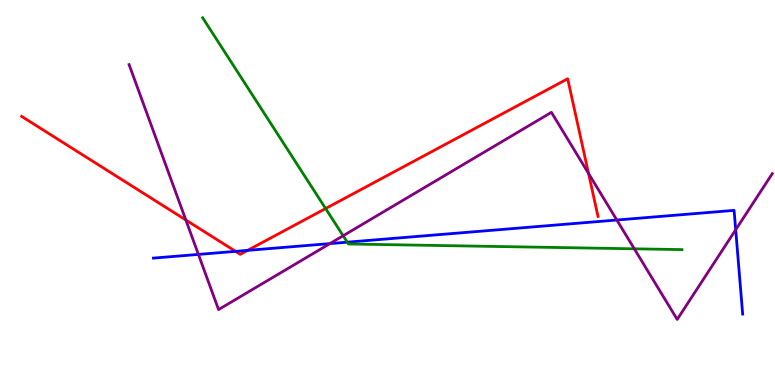[{'lines': ['blue', 'red'], 'intersections': [{'x': 3.04, 'y': 3.47}, {'x': 3.19, 'y': 3.5}]}, {'lines': ['green', 'red'], 'intersections': [{'x': 4.2, 'y': 4.58}]}, {'lines': ['purple', 'red'], 'intersections': [{'x': 2.4, 'y': 4.29}, {'x': 7.59, 'y': 5.49}]}, {'lines': ['blue', 'green'], 'intersections': [{'x': 4.48, 'y': 3.71}]}, {'lines': ['blue', 'purple'], 'intersections': [{'x': 2.56, 'y': 3.39}, {'x': 4.26, 'y': 3.67}, {'x': 7.96, 'y': 4.29}, {'x': 9.49, 'y': 4.03}]}, {'lines': ['green', 'purple'], 'intersections': [{'x': 4.43, 'y': 3.88}, {'x': 8.18, 'y': 3.54}]}]